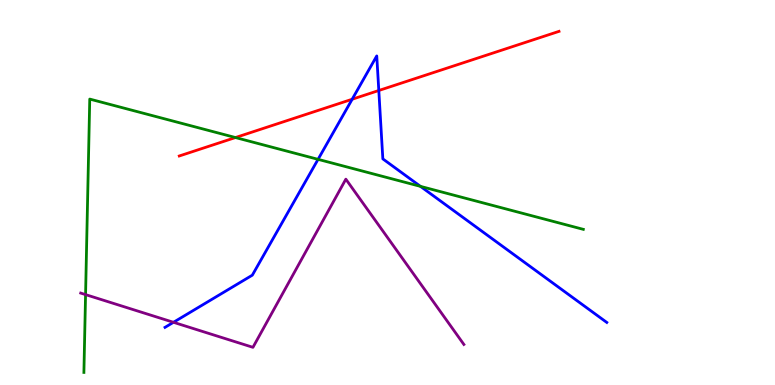[{'lines': ['blue', 'red'], 'intersections': [{'x': 4.54, 'y': 7.42}, {'x': 4.89, 'y': 7.65}]}, {'lines': ['green', 'red'], 'intersections': [{'x': 3.04, 'y': 6.43}]}, {'lines': ['purple', 'red'], 'intersections': []}, {'lines': ['blue', 'green'], 'intersections': [{'x': 4.1, 'y': 5.86}, {'x': 5.43, 'y': 5.16}]}, {'lines': ['blue', 'purple'], 'intersections': [{'x': 2.24, 'y': 1.63}]}, {'lines': ['green', 'purple'], 'intersections': [{'x': 1.1, 'y': 2.35}]}]